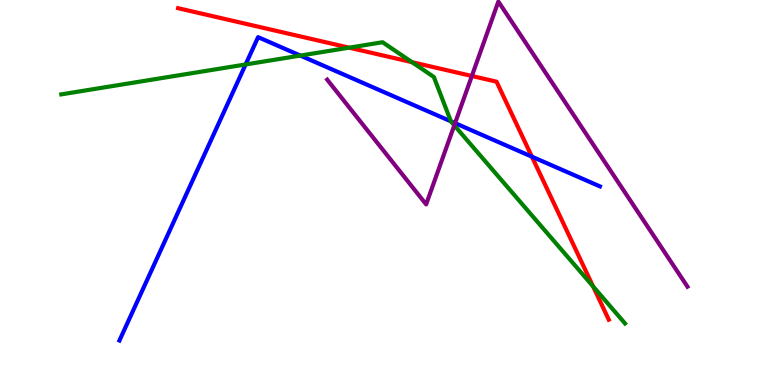[{'lines': ['blue', 'red'], 'intersections': [{'x': 6.86, 'y': 5.93}]}, {'lines': ['green', 'red'], 'intersections': [{'x': 4.5, 'y': 8.76}, {'x': 5.32, 'y': 8.38}, {'x': 7.65, 'y': 2.56}]}, {'lines': ['purple', 'red'], 'intersections': [{'x': 6.09, 'y': 8.03}]}, {'lines': ['blue', 'green'], 'intersections': [{'x': 3.17, 'y': 8.33}, {'x': 3.88, 'y': 8.56}, {'x': 5.82, 'y': 6.85}]}, {'lines': ['blue', 'purple'], 'intersections': [{'x': 5.87, 'y': 6.8}]}, {'lines': ['green', 'purple'], 'intersections': [{'x': 5.86, 'y': 6.74}]}]